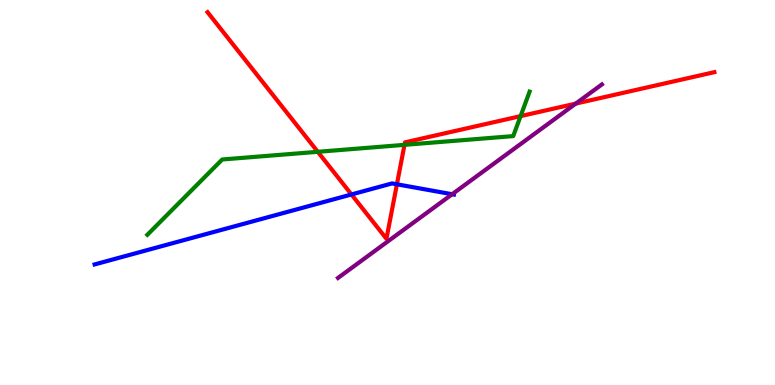[{'lines': ['blue', 'red'], 'intersections': [{'x': 4.54, 'y': 4.95}, {'x': 5.12, 'y': 5.21}]}, {'lines': ['green', 'red'], 'intersections': [{'x': 4.1, 'y': 6.06}, {'x': 5.22, 'y': 6.24}, {'x': 6.72, 'y': 6.98}]}, {'lines': ['purple', 'red'], 'intersections': [{'x': 7.43, 'y': 7.31}]}, {'lines': ['blue', 'green'], 'intersections': []}, {'lines': ['blue', 'purple'], 'intersections': [{'x': 5.83, 'y': 4.95}]}, {'lines': ['green', 'purple'], 'intersections': []}]